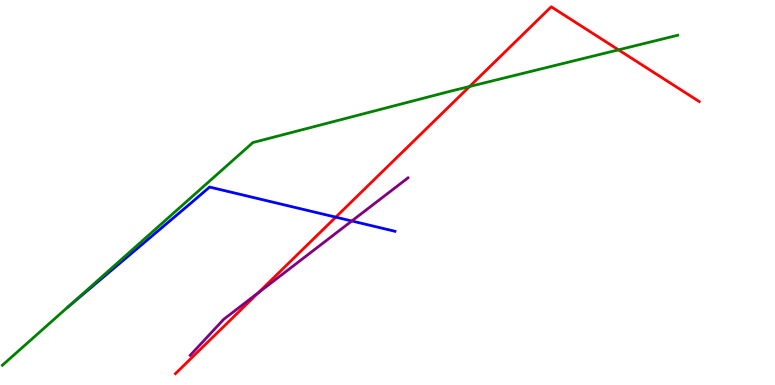[{'lines': ['blue', 'red'], 'intersections': [{'x': 4.33, 'y': 4.36}]}, {'lines': ['green', 'red'], 'intersections': [{'x': 6.06, 'y': 7.75}, {'x': 7.98, 'y': 8.71}]}, {'lines': ['purple', 'red'], 'intersections': [{'x': 3.33, 'y': 2.4}]}, {'lines': ['blue', 'green'], 'intersections': []}, {'lines': ['blue', 'purple'], 'intersections': [{'x': 4.54, 'y': 4.26}]}, {'lines': ['green', 'purple'], 'intersections': []}]